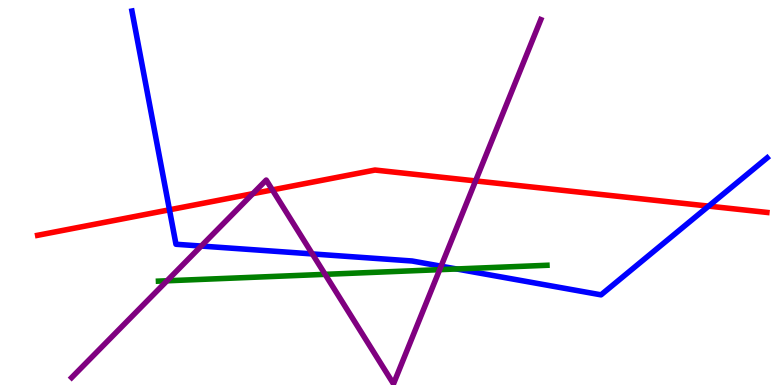[{'lines': ['blue', 'red'], 'intersections': [{'x': 2.19, 'y': 4.55}, {'x': 9.14, 'y': 4.65}]}, {'lines': ['green', 'red'], 'intersections': []}, {'lines': ['purple', 'red'], 'intersections': [{'x': 3.26, 'y': 4.97}, {'x': 3.51, 'y': 5.07}, {'x': 6.14, 'y': 5.3}]}, {'lines': ['blue', 'green'], 'intersections': [{'x': 5.89, 'y': 3.01}]}, {'lines': ['blue', 'purple'], 'intersections': [{'x': 2.6, 'y': 3.61}, {'x': 4.03, 'y': 3.4}, {'x': 5.69, 'y': 3.09}]}, {'lines': ['green', 'purple'], 'intersections': [{'x': 2.15, 'y': 2.71}, {'x': 4.19, 'y': 2.87}, {'x': 5.67, 'y': 3.0}]}]